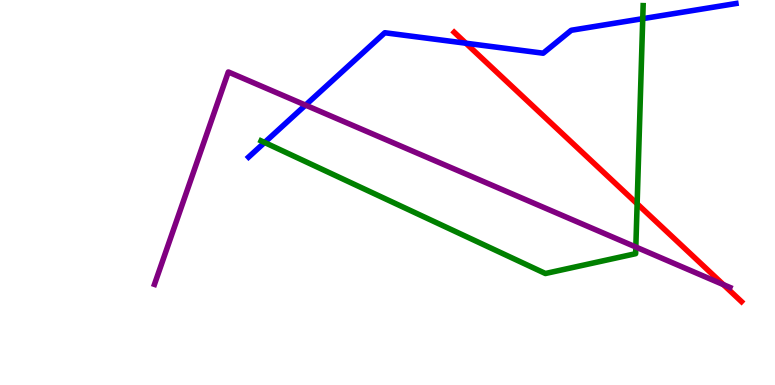[{'lines': ['blue', 'red'], 'intersections': [{'x': 6.01, 'y': 8.88}]}, {'lines': ['green', 'red'], 'intersections': [{'x': 8.22, 'y': 4.71}]}, {'lines': ['purple', 'red'], 'intersections': [{'x': 9.33, 'y': 2.61}]}, {'lines': ['blue', 'green'], 'intersections': [{'x': 3.41, 'y': 6.3}, {'x': 8.29, 'y': 9.52}]}, {'lines': ['blue', 'purple'], 'intersections': [{'x': 3.94, 'y': 7.27}]}, {'lines': ['green', 'purple'], 'intersections': [{'x': 8.2, 'y': 3.58}]}]